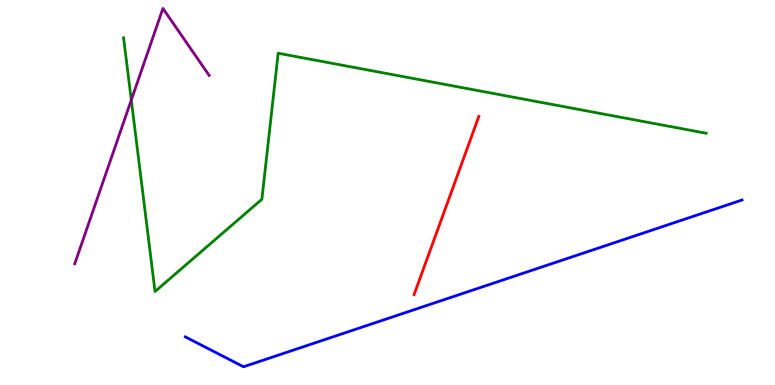[{'lines': ['blue', 'red'], 'intersections': []}, {'lines': ['green', 'red'], 'intersections': []}, {'lines': ['purple', 'red'], 'intersections': []}, {'lines': ['blue', 'green'], 'intersections': []}, {'lines': ['blue', 'purple'], 'intersections': []}, {'lines': ['green', 'purple'], 'intersections': [{'x': 1.69, 'y': 7.4}]}]